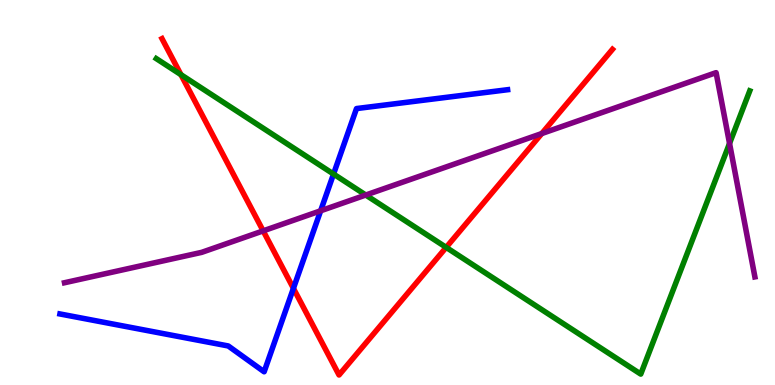[{'lines': ['blue', 'red'], 'intersections': [{'x': 3.79, 'y': 2.51}]}, {'lines': ['green', 'red'], 'intersections': [{'x': 2.33, 'y': 8.06}, {'x': 5.76, 'y': 3.57}]}, {'lines': ['purple', 'red'], 'intersections': [{'x': 3.4, 'y': 4.0}, {'x': 6.99, 'y': 6.53}]}, {'lines': ['blue', 'green'], 'intersections': [{'x': 4.3, 'y': 5.48}]}, {'lines': ['blue', 'purple'], 'intersections': [{'x': 4.14, 'y': 4.52}]}, {'lines': ['green', 'purple'], 'intersections': [{'x': 4.72, 'y': 4.93}, {'x': 9.41, 'y': 6.27}]}]